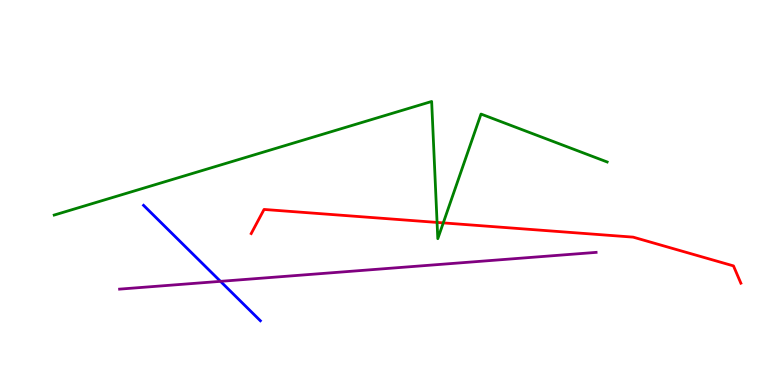[{'lines': ['blue', 'red'], 'intersections': []}, {'lines': ['green', 'red'], 'intersections': [{'x': 5.64, 'y': 4.22}, {'x': 5.72, 'y': 4.21}]}, {'lines': ['purple', 'red'], 'intersections': []}, {'lines': ['blue', 'green'], 'intersections': []}, {'lines': ['blue', 'purple'], 'intersections': [{'x': 2.84, 'y': 2.69}]}, {'lines': ['green', 'purple'], 'intersections': []}]